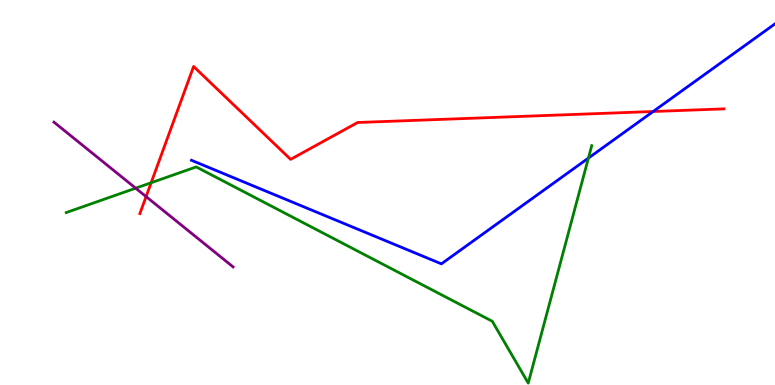[{'lines': ['blue', 'red'], 'intersections': [{'x': 8.43, 'y': 7.1}]}, {'lines': ['green', 'red'], 'intersections': [{'x': 1.95, 'y': 5.25}]}, {'lines': ['purple', 'red'], 'intersections': [{'x': 1.89, 'y': 4.89}]}, {'lines': ['blue', 'green'], 'intersections': [{'x': 7.59, 'y': 5.89}]}, {'lines': ['blue', 'purple'], 'intersections': []}, {'lines': ['green', 'purple'], 'intersections': [{'x': 1.75, 'y': 5.11}]}]